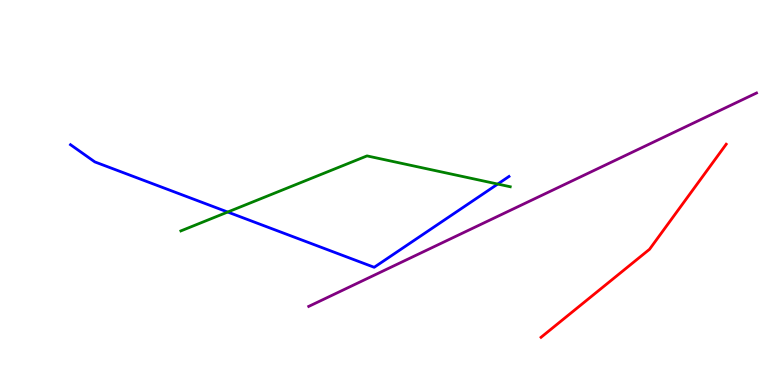[{'lines': ['blue', 'red'], 'intersections': []}, {'lines': ['green', 'red'], 'intersections': []}, {'lines': ['purple', 'red'], 'intersections': []}, {'lines': ['blue', 'green'], 'intersections': [{'x': 2.94, 'y': 4.49}, {'x': 6.42, 'y': 5.22}]}, {'lines': ['blue', 'purple'], 'intersections': []}, {'lines': ['green', 'purple'], 'intersections': []}]